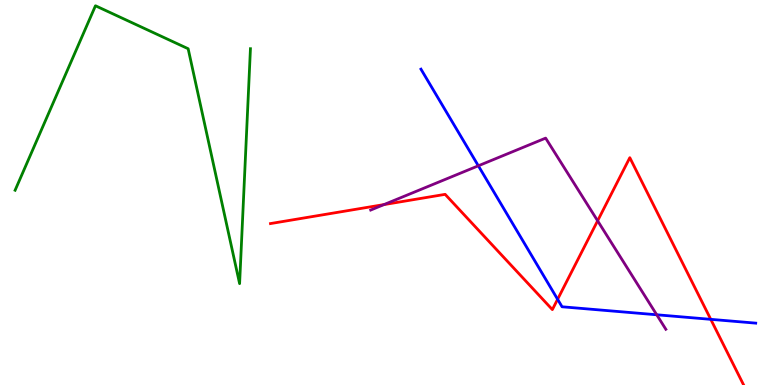[{'lines': ['blue', 'red'], 'intersections': [{'x': 7.19, 'y': 2.23}, {'x': 9.17, 'y': 1.71}]}, {'lines': ['green', 'red'], 'intersections': []}, {'lines': ['purple', 'red'], 'intersections': [{'x': 4.95, 'y': 4.69}, {'x': 7.71, 'y': 4.27}]}, {'lines': ['blue', 'green'], 'intersections': []}, {'lines': ['blue', 'purple'], 'intersections': [{'x': 6.17, 'y': 5.69}, {'x': 8.47, 'y': 1.82}]}, {'lines': ['green', 'purple'], 'intersections': []}]